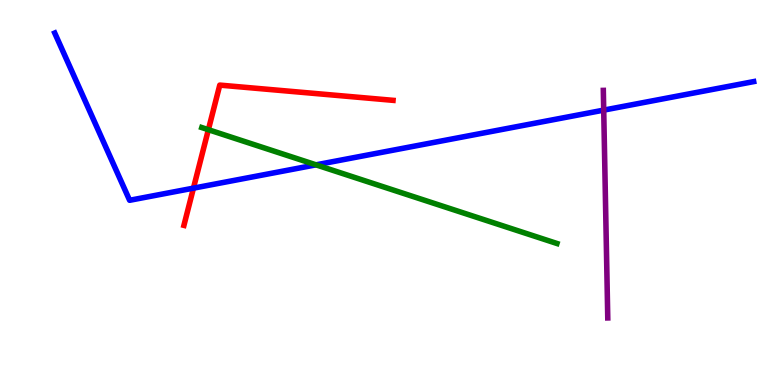[{'lines': ['blue', 'red'], 'intersections': [{'x': 2.5, 'y': 5.11}]}, {'lines': ['green', 'red'], 'intersections': [{'x': 2.69, 'y': 6.63}]}, {'lines': ['purple', 'red'], 'intersections': []}, {'lines': ['blue', 'green'], 'intersections': [{'x': 4.08, 'y': 5.72}]}, {'lines': ['blue', 'purple'], 'intersections': [{'x': 7.79, 'y': 7.14}]}, {'lines': ['green', 'purple'], 'intersections': []}]